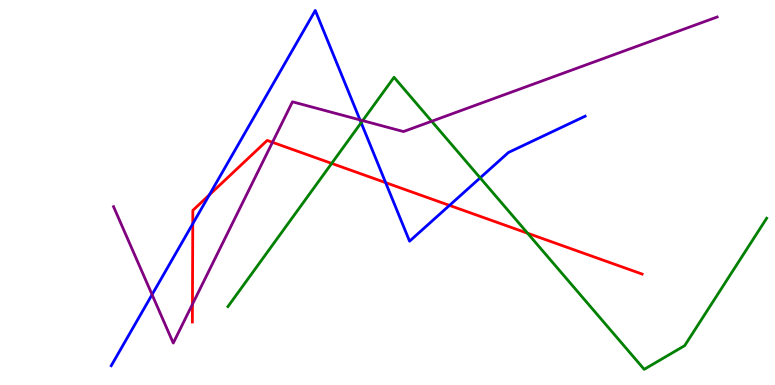[{'lines': ['blue', 'red'], 'intersections': [{'x': 2.49, 'y': 4.19}, {'x': 2.7, 'y': 4.94}, {'x': 4.98, 'y': 5.26}, {'x': 5.8, 'y': 4.67}]}, {'lines': ['green', 'red'], 'intersections': [{'x': 4.28, 'y': 5.76}, {'x': 6.81, 'y': 3.94}]}, {'lines': ['purple', 'red'], 'intersections': [{'x': 2.48, 'y': 2.1}, {'x': 3.52, 'y': 6.3}]}, {'lines': ['blue', 'green'], 'intersections': [{'x': 4.66, 'y': 6.81}, {'x': 6.2, 'y': 5.38}]}, {'lines': ['blue', 'purple'], 'intersections': [{'x': 1.96, 'y': 2.35}, {'x': 4.65, 'y': 6.89}]}, {'lines': ['green', 'purple'], 'intersections': [{'x': 4.68, 'y': 6.87}, {'x': 5.57, 'y': 6.85}]}]